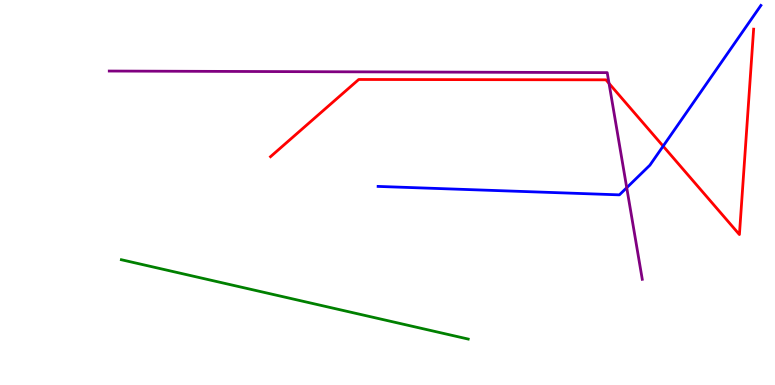[{'lines': ['blue', 'red'], 'intersections': [{'x': 8.56, 'y': 6.2}]}, {'lines': ['green', 'red'], 'intersections': []}, {'lines': ['purple', 'red'], 'intersections': [{'x': 7.86, 'y': 7.83}]}, {'lines': ['blue', 'green'], 'intersections': []}, {'lines': ['blue', 'purple'], 'intersections': [{'x': 8.09, 'y': 5.12}]}, {'lines': ['green', 'purple'], 'intersections': []}]